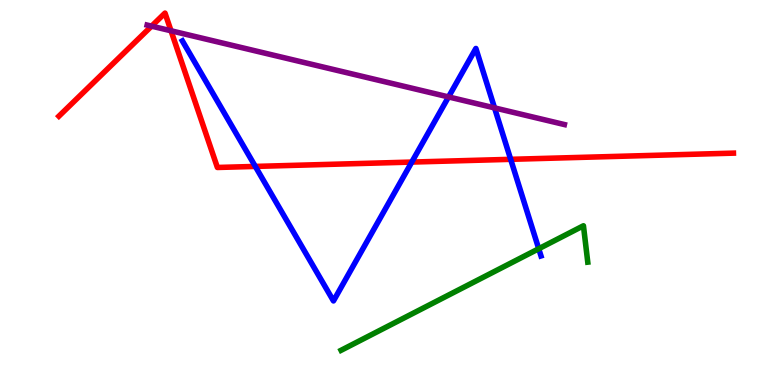[{'lines': ['blue', 'red'], 'intersections': [{'x': 3.29, 'y': 5.68}, {'x': 5.31, 'y': 5.79}, {'x': 6.59, 'y': 5.86}]}, {'lines': ['green', 'red'], 'intersections': []}, {'lines': ['purple', 'red'], 'intersections': [{'x': 1.96, 'y': 9.32}, {'x': 2.21, 'y': 9.2}]}, {'lines': ['blue', 'green'], 'intersections': [{'x': 6.95, 'y': 3.54}]}, {'lines': ['blue', 'purple'], 'intersections': [{'x': 5.79, 'y': 7.48}, {'x': 6.38, 'y': 7.2}]}, {'lines': ['green', 'purple'], 'intersections': []}]